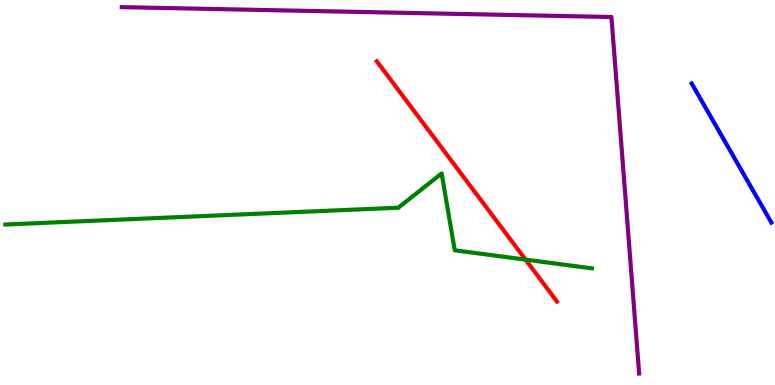[{'lines': ['blue', 'red'], 'intersections': []}, {'lines': ['green', 'red'], 'intersections': [{'x': 6.78, 'y': 3.26}]}, {'lines': ['purple', 'red'], 'intersections': []}, {'lines': ['blue', 'green'], 'intersections': []}, {'lines': ['blue', 'purple'], 'intersections': []}, {'lines': ['green', 'purple'], 'intersections': []}]